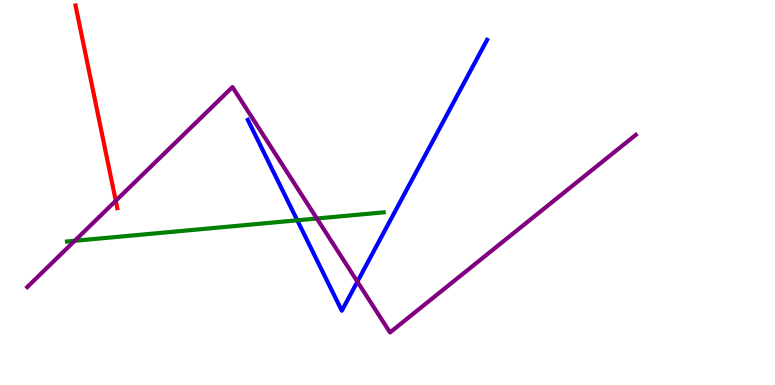[{'lines': ['blue', 'red'], 'intersections': []}, {'lines': ['green', 'red'], 'intersections': []}, {'lines': ['purple', 'red'], 'intersections': [{'x': 1.49, 'y': 4.78}]}, {'lines': ['blue', 'green'], 'intersections': [{'x': 3.84, 'y': 4.28}]}, {'lines': ['blue', 'purple'], 'intersections': [{'x': 4.61, 'y': 2.68}]}, {'lines': ['green', 'purple'], 'intersections': [{'x': 0.964, 'y': 3.75}, {'x': 4.09, 'y': 4.32}]}]